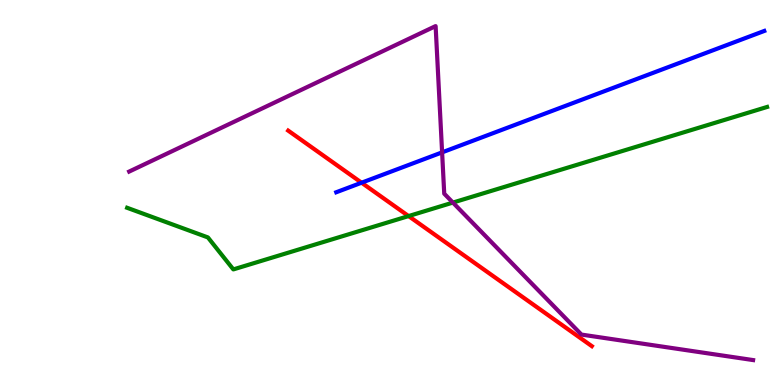[{'lines': ['blue', 'red'], 'intersections': [{'x': 4.67, 'y': 5.25}]}, {'lines': ['green', 'red'], 'intersections': [{'x': 5.27, 'y': 4.39}]}, {'lines': ['purple', 'red'], 'intersections': []}, {'lines': ['blue', 'green'], 'intersections': []}, {'lines': ['blue', 'purple'], 'intersections': [{'x': 5.7, 'y': 6.04}]}, {'lines': ['green', 'purple'], 'intersections': [{'x': 5.84, 'y': 4.74}]}]